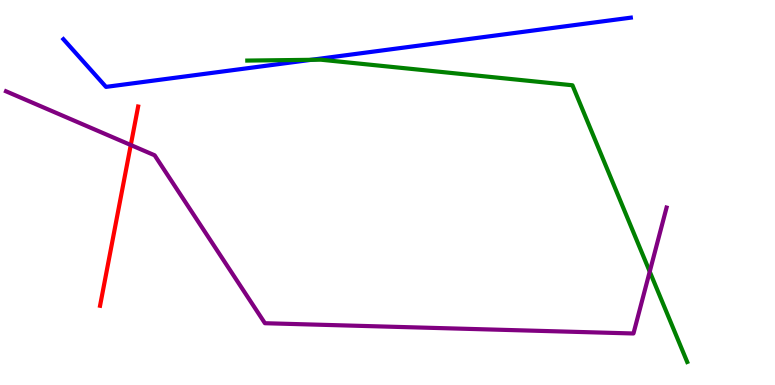[{'lines': ['blue', 'red'], 'intersections': []}, {'lines': ['green', 'red'], 'intersections': []}, {'lines': ['purple', 'red'], 'intersections': [{'x': 1.69, 'y': 6.23}]}, {'lines': ['blue', 'green'], 'intersections': [{'x': 4.02, 'y': 8.45}]}, {'lines': ['blue', 'purple'], 'intersections': []}, {'lines': ['green', 'purple'], 'intersections': [{'x': 8.38, 'y': 2.95}]}]